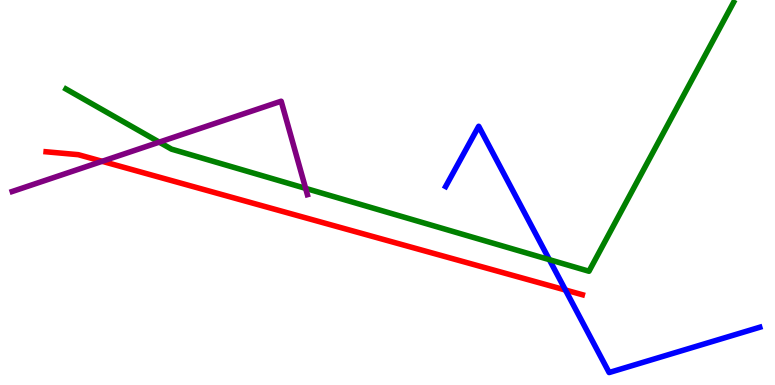[{'lines': ['blue', 'red'], 'intersections': [{'x': 7.3, 'y': 2.47}]}, {'lines': ['green', 'red'], 'intersections': []}, {'lines': ['purple', 'red'], 'intersections': [{'x': 1.32, 'y': 5.81}]}, {'lines': ['blue', 'green'], 'intersections': [{'x': 7.09, 'y': 3.26}]}, {'lines': ['blue', 'purple'], 'intersections': []}, {'lines': ['green', 'purple'], 'intersections': [{'x': 2.05, 'y': 6.31}, {'x': 3.94, 'y': 5.11}]}]